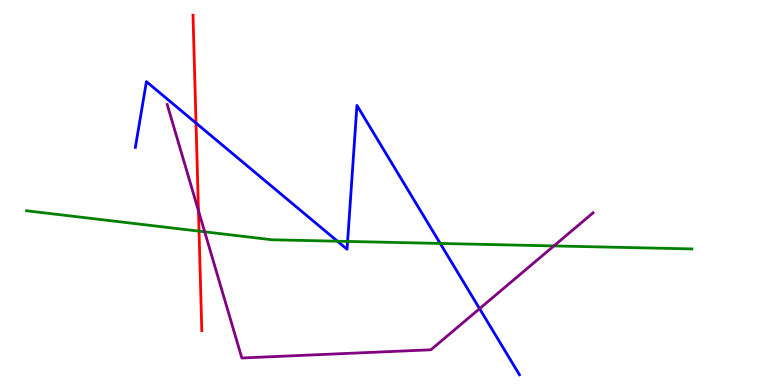[{'lines': ['blue', 'red'], 'intersections': [{'x': 2.53, 'y': 6.8}]}, {'lines': ['green', 'red'], 'intersections': [{'x': 2.57, 'y': 4.0}]}, {'lines': ['purple', 'red'], 'intersections': [{'x': 2.56, 'y': 4.53}]}, {'lines': ['blue', 'green'], 'intersections': [{'x': 4.35, 'y': 3.73}, {'x': 4.49, 'y': 3.73}, {'x': 5.68, 'y': 3.68}]}, {'lines': ['blue', 'purple'], 'intersections': [{'x': 6.19, 'y': 1.98}]}, {'lines': ['green', 'purple'], 'intersections': [{'x': 2.64, 'y': 3.98}, {'x': 7.15, 'y': 3.61}]}]